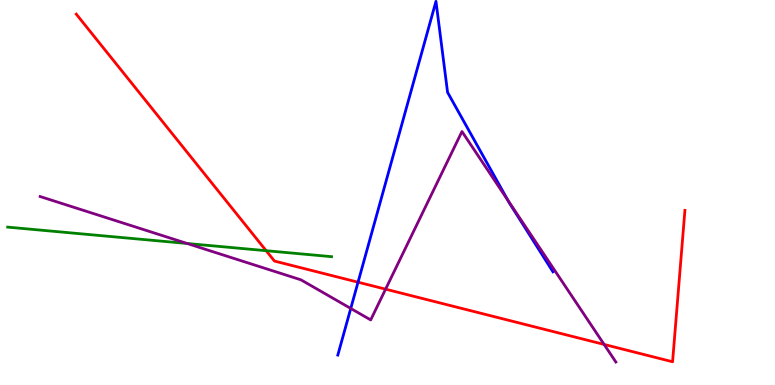[{'lines': ['blue', 'red'], 'intersections': [{'x': 4.62, 'y': 2.67}]}, {'lines': ['green', 'red'], 'intersections': [{'x': 3.43, 'y': 3.49}]}, {'lines': ['purple', 'red'], 'intersections': [{'x': 4.98, 'y': 2.49}, {'x': 7.8, 'y': 1.05}]}, {'lines': ['blue', 'green'], 'intersections': []}, {'lines': ['blue', 'purple'], 'intersections': [{'x': 4.53, 'y': 1.99}, {'x': 6.55, 'y': 4.8}]}, {'lines': ['green', 'purple'], 'intersections': [{'x': 2.42, 'y': 3.68}]}]